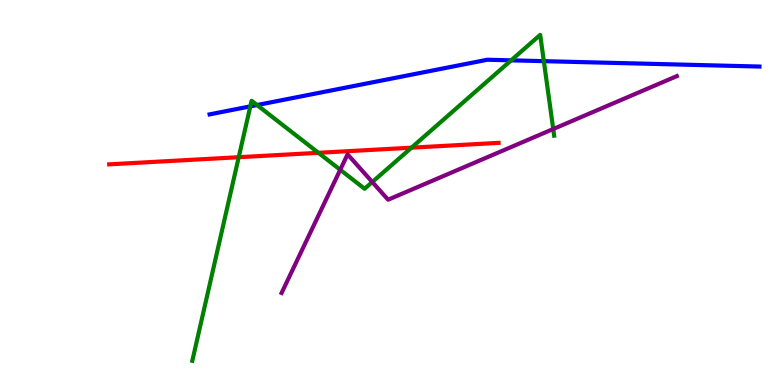[{'lines': ['blue', 'red'], 'intersections': []}, {'lines': ['green', 'red'], 'intersections': [{'x': 3.08, 'y': 5.92}, {'x': 4.11, 'y': 6.03}, {'x': 5.31, 'y': 6.16}]}, {'lines': ['purple', 'red'], 'intersections': []}, {'lines': ['blue', 'green'], 'intersections': [{'x': 3.23, 'y': 7.24}, {'x': 3.32, 'y': 7.27}, {'x': 6.6, 'y': 8.43}, {'x': 7.02, 'y': 8.41}]}, {'lines': ['blue', 'purple'], 'intersections': []}, {'lines': ['green', 'purple'], 'intersections': [{'x': 4.39, 'y': 5.59}, {'x': 4.8, 'y': 5.27}, {'x': 7.14, 'y': 6.65}]}]